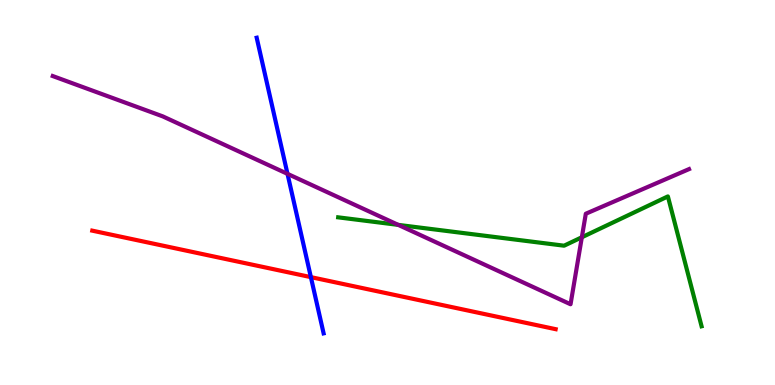[{'lines': ['blue', 'red'], 'intersections': [{'x': 4.01, 'y': 2.8}]}, {'lines': ['green', 'red'], 'intersections': []}, {'lines': ['purple', 'red'], 'intersections': []}, {'lines': ['blue', 'green'], 'intersections': []}, {'lines': ['blue', 'purple'], 'intersections': [{'x': 3.71, 'y': 5.48}]}, {'lines': ['green', 'purple'], 'intersections': [{'x': 5.14, 'y': 4.16}, {'x': 7.51, 'y': 3.84}]}]